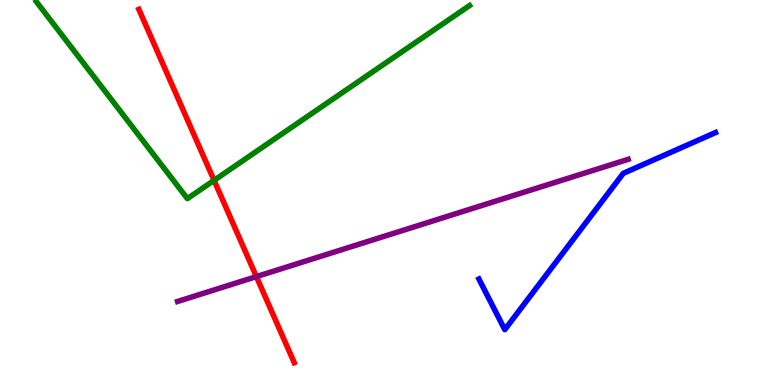[{'lines': ['blue', 'red'], 'intersections': []}, {'lines': ['green', 'red'], 'intersections': [{'x': 2.76, 'y': 5.32}]}, {'lines': ['purple', 'red'], 'intersections': [{'x': 3.31, 'y': 2.82}]}, {'lines': ['blue', 'green'], 'intersections': []}, {'lines': ['blue', 'purple'], 'intersections': []}, {'lines': ['green', 'purple'], 'intersections': []}]